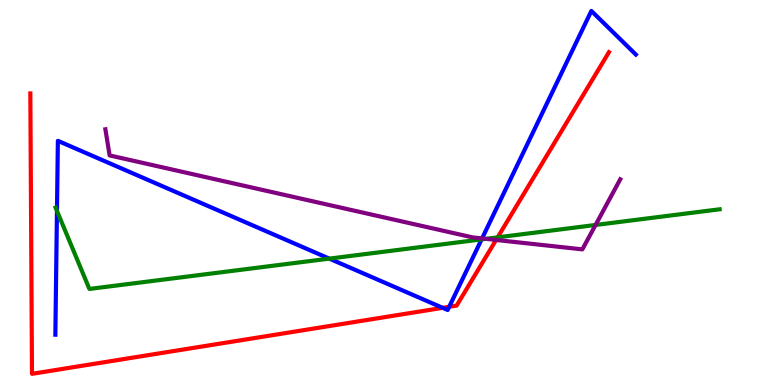[{'lines': ['blue', 'red'], 'intersections': [{'x': 5.71, 'y': 2.0}, {'x': 5.8, 'y': 2.03}]}, {'lines': ['green', 'red'], 'intersections': [{'x': 6.42, 'y': 3.84}]}, {'lines': ['purple', 'red'], 'intersections': [{'x': 6.4, 'y': 3.77}]}, {'lines': ['blue', 'green'], 'intersections': [{'x': 0.735, 'y': 4.52}, {'x': 4.25, 'y': 3.28}, {'x': 6.21, 'y': 3.78}]}, {'lines': ['blue', 'purple'], 'intersections': [{'x': 6.22, 'y': 3.81}]}, {'lines': ['green', 'purple'], 'intersections': [{'x': 6.27, 'y': 3.8}, {'x': 7.68, 'y': 4.16}]}]